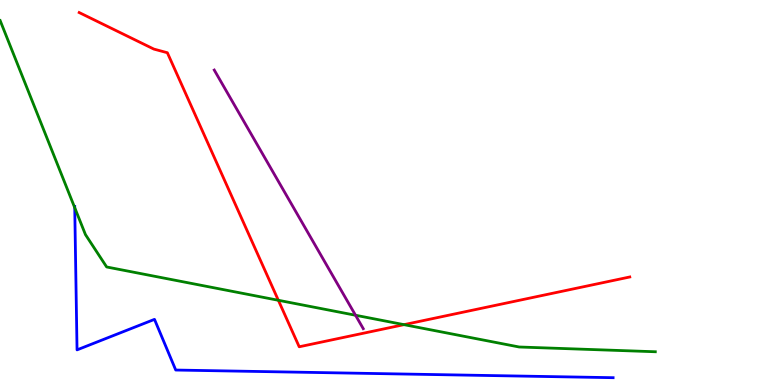[{'lines': ['blue', 'red'], 'intersections': []}, {'lines': ['green', 'red'], 'intersections': [{'x': 3.59, 'y': 2.2}, {'x': 5.21, 'y': 1.57}]}, {'lines': ['purple', 'red'], 'intersections': []}, {'lines': ['blue', 'green'], 'intersections': [{'x': 0.964, 'y': 4.6}]}, {'lines': ['blue', 'purple'], 'intersections': []}, {'lines': ['green', 'purple'], 'intersections': [{'x': 4.59, 'y': 1.81}]}]